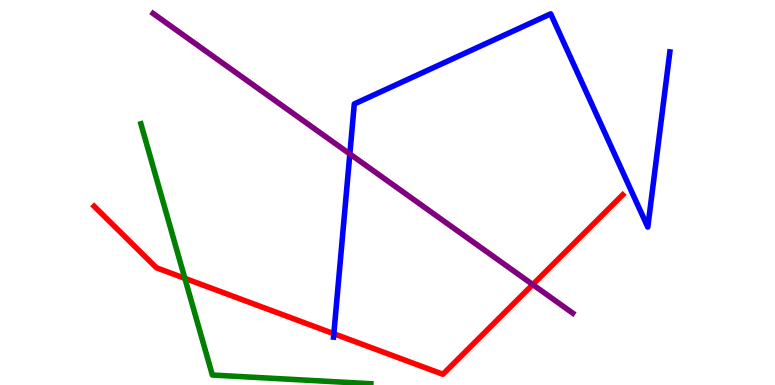[{'lines': ['blue', 'red'], 'intersections': [{'x': 4.31, 'y': 1.33}]}, {'lines': ['green', 'red'], 'intersections': [{'x': 2.39, 'y': 2.77}]}, {'lines': ['purple', 'red'], 'intersections': [{'x': 6.87, 'y': 2.61}]}, {'lines': ['blue', 'green'], 'intersections': []}, {'lines': ['blue', 'purple'], 'intersections': [{'x': 4.51, 'y': 6.0}]}, {'lines': ['green', 'purple'], 'intersections': []}]